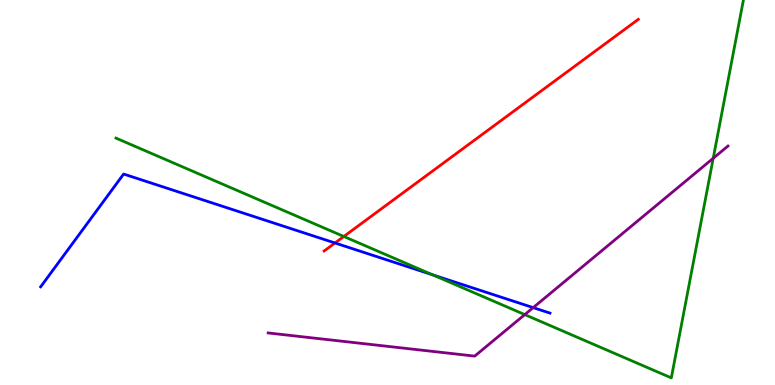[{'lines': ['blue', 'red'], 'intersections': [{'x': 4.32, 'y': 3.69}]}, {'lines': ['green', 'red'], 'intersections': [{'x': 4.44, 'y': 3.86}]}, {'lines': ['purple', 'red'], 'intersections': []}, {'lines': ['blue', 'green'], 'intersections': [{'x': 5.58, 'y': 2.86}]}, {'lines': ['blue', 'purple'], 'intersections': [{'x': 6.88, 'y': 2.01}]}, {'lines': ['green', 'purple'], 'intersections': [{'x': 6.77, 'y': 1.83}, {'x': 9.2, 'y': 5.89}]}]